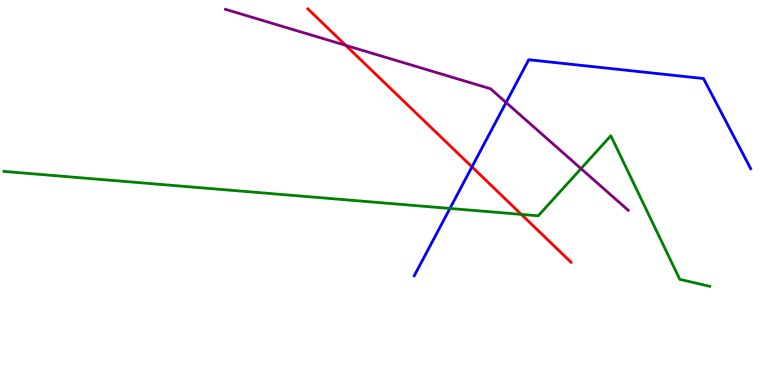[{'lines': ['blue', 'red'], 'intersections': [{'x': 6.09, 'y': 5.67}]}, {'lines': ['green', 'red'], 'intersections': [{'x': 6.73, 'y': 4.43}]}, {'lines': ['purple', 'red'], 'intersections': [{'x': 4.46, 'y': 8.82}]}, {'lines': ['blue', 'green'], 'intersections': [{'x': 5.81, 'y': 4.59}]}, {'lines': ['blue', 'purple'], 'intersections': [{'x': 6.53, 'y': 7.34}]}, {'lines': ['green', 'purple'], 'intersections': [{'x': 7.5, 'y': 5.62}]}]